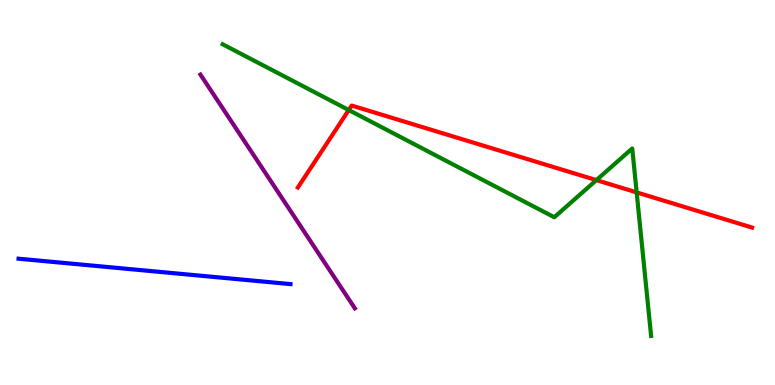[{'lines': ['blue', 'red'], 'intersections': []}, {'lines': ['green', 'red'], 'intersections': [{'x': 4.5, 'y': 7.14}, {'x': 7.7, 'y': 5.32}, {'x': 8.21, 'y': 5.0}]}, {'lines': ['purple', 'red'], 'intersections': []}, {'lines': ['blue', 'green'], 'intersections': []}, {'lines': ['blue', 'purple'], 'intersections': []}, {'lines': ['green', 'purple'], 'intersections': []}]